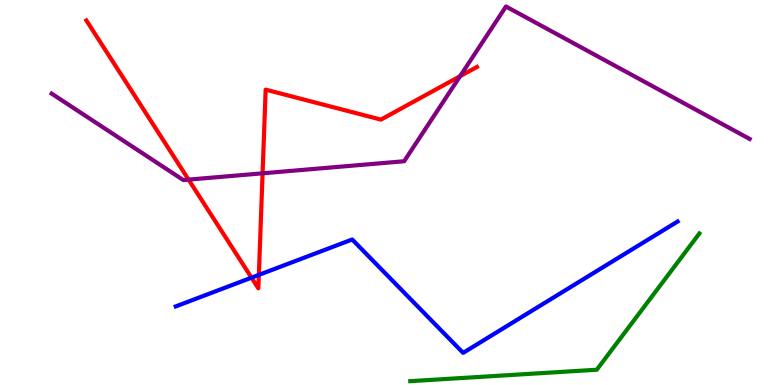[{'lines': ['blue', 'red'], 'intersections': [{'x': 3.25, 'y': 2.79}, {'x': 3.34, 'y': 2.86}]}, {'lines': ['green', 'red'], 'intersections': []}, {'lines': ['purple', 'red'], 'intersections': [{'x': 2.43, 'y': 5.33}, {'x': 3.39, 'y': 5.5}, {'x': 5.94, 'y': 8.02}]}, {'lines': ['blue', 'green'], 'intersections': []}, {'lines': ['blue', 'purple'], 'intersections': []}, {'lines': ['green', 'purple'], 'intersections': []}]